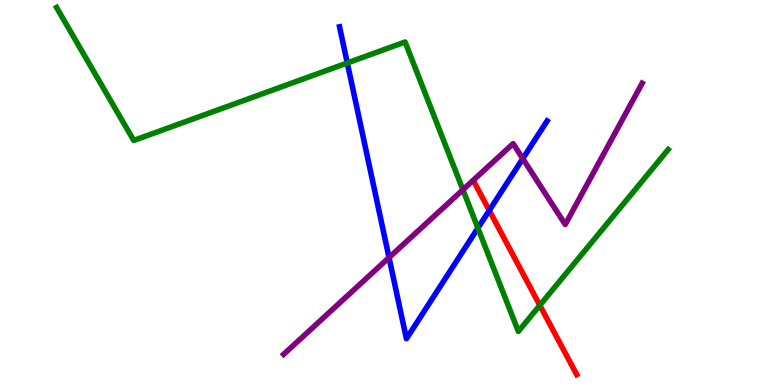[{'lines': ['blue', 'red'], 'intersections': [{'x': 6.31, 'y': 4.53}]}, {'lines': ['green', 'red'], 'intersections': [{'x': 6.97, 'y': 2.07}]}, {'lines': ['purple', 'red'], 'intersections': []}, {'lines': ['blue', 'green'], 'intersections': [{'x': 4.48, 'y': 8.36}, {'x': 6.17, 'y': 4.08}]}, {'lines': ['blue', 'purple'], 'intersections': [{'x': 5.02, 'y': 3.31}, {'x': 6.75, 'y': 5.88}]}, {'lines': ['green', 'purple'], 'intersections': [{'x': 5.97, 'y': 5.07}]}]